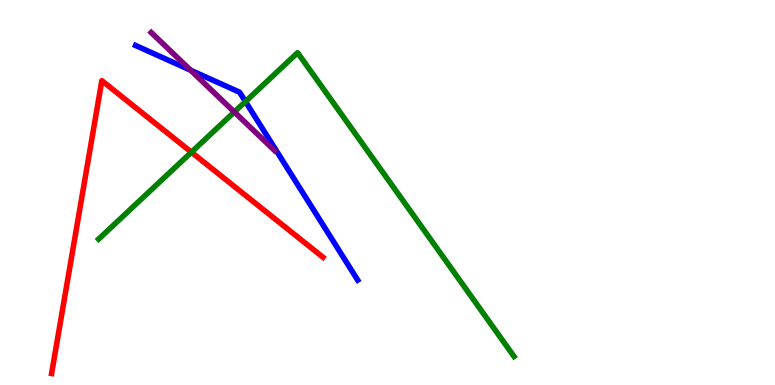[{'lines': ['blue', 'red'], 'intersections': []}, {'lines': ['green', 'red'], 'intersections': [{'x': 2.47, 'y': 6.05}]}, {'lines': ['purple', 'red'], 'intersections': []}, {'lines': ['blue', 'green'], 'intersections': [{'x': 3.17, 'y': 7.36}]}, {'lines': ['blue', 'purple'], 'intersections': [{'x': 2.46, 'y': 8.18}]}, {'lines': ['green', 'purple'], 'intersections': [{'x': 3.02, 'y': 7.09}]}]